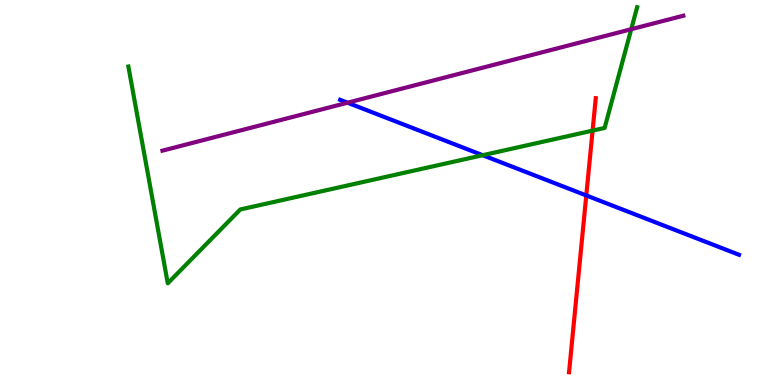[{'lines': ['blue', 'red'], 'intersections': [{'x': 7.56, 'y': 4.92}]}, {'lines': ['green', 'red'], 'intersections': [{'x': 7.65, 'y': 6.61}]}, {'lines': ['purple', 'red'], 'intersections': []}, {'lines': ['blue', 'green'], 'intersections': [{'x': 6.23, 'y': 5.97}]}, {'lines': ['blue', 'purple'], 'intersections': [{'x': 4.48, 'y': 7.33}]}, {'lines': ['green', 'purple'], 'intersections': [{'x': 8.14, 'y': 9.24}]}]